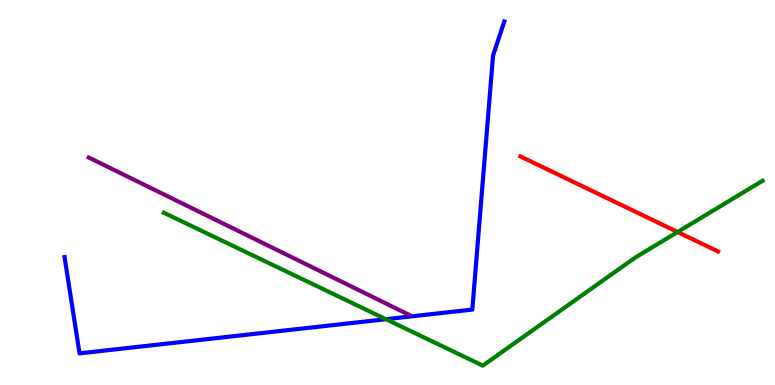[{'lines': ['blue', 'red'], 'intersections': []}, {'lines': ['green', 'red'], 'intersections': [{'x': 8.74, 'y': 3.97}]}, {'lines': ['purple', 'red'], 'intersections': []}, {'lines': ['blue', 'green'], 'intersections': [{'x': 4.98, 'y': 1.71}]}, {'lines': ['blue', 'purple'], 'intersections': []}, {'lines': ['green', 'purple'], 'intersections': []}]